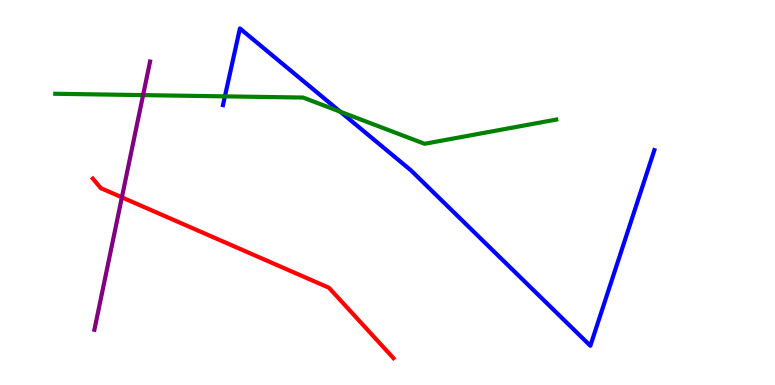[{'lines': ['blue', 'red'], 'intersections': []}, {'lines': ['green', 'red'], 'intersections': []}, {'lines': ['purple', 'red'], 'intersections': [{'x': 1.57, 'y': 4.87}]}, {'lines': ['blue', 'green'], 'intersections': [{'x': 2.9, 'y': 7.5}, {'x': 4.39, 'y': 7.1}]}, {'lines': ['blue', 'purple'], 'intersections': []}, {'lines': ['green', 'purple'], 'intersections': [{'x': 1.85, 'y': 7.53}]}]